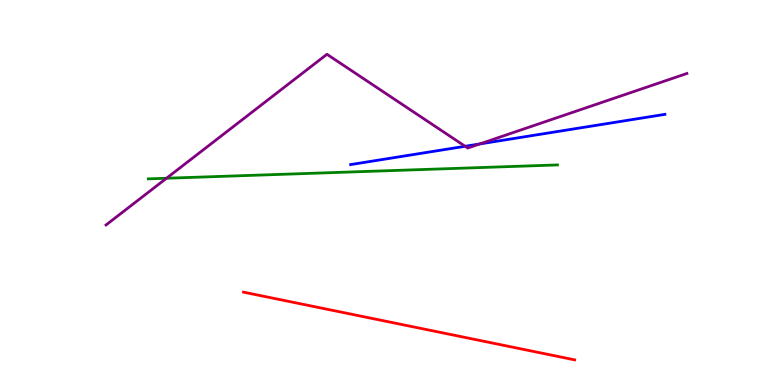[{'lines': ['blue', 'red'], 'intersections': []}, {'lines': ['green', 'red'], 'intersections': []}, {'lines': ['purple', 'red'], 'intersections': []}, {'lines': ['blue', 'green'], 'intersections': []}, {'lines': ['blue', 'purple'], 'intersections': [{'x': 6.0, 'y': 6.2}, {'x': 6.19, 'y': 6.26}]}, {'lines': ['green', 'purple'], 'intersections': [{'x': 2.15, 'y': 5.37}]}]